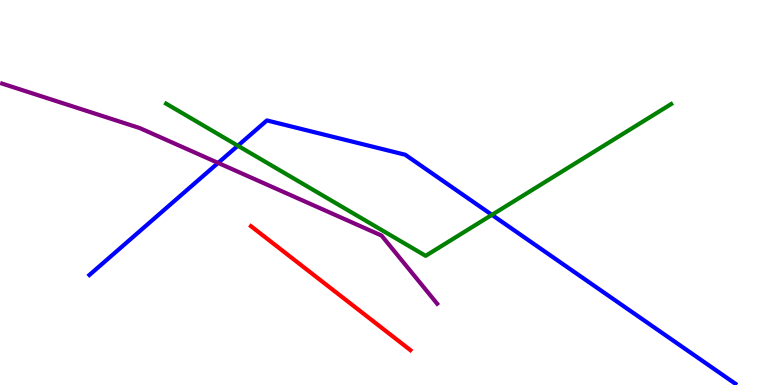[{'lines': ['blue', 'red'], 'intersections': []}, {'lines': ['green', 'red'], 'intersections': []}, {'lines': ['purple', 'red'], 'intersections': []}, {'lines': ['blue', 'green'], 'intersections': [{'x': 3.07, 'y': 6.21}, {'x': 6.35, 'y': 4.42}]}, {'lines': ['blue', 'purple'], 'intersections': [{'x': 2.81, 'y': 5.77}]}, {'lines': ['green', 'purple'], 'intersections': []}]